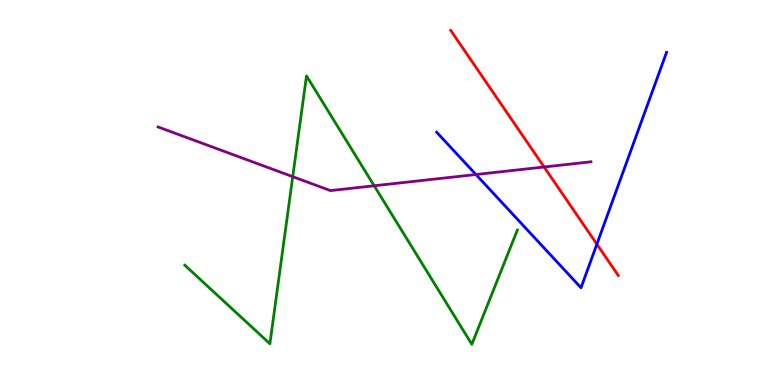[{'lines': ['blue', 'red'], 'intersections': [{'x': 7.7, 'y': 3.66}]}, {'lines': ['green', 'red'], 'intersections': []}, {'lines': ['purple', 'red'], 'intersections': [{'x': 7.02, 'y': 5.66}]}, {'lines': ['blue', 'green'], 'intersections': []}, {'lines': ['blue', 'purple'], 'intersections': [{'x': 6.14, 'y': 5.47}]}, {'lines': ['green', 'purple'], 'intersections': [{'x': 3.78, 'y': 5.41}, {'x': 4.83, 'y': 5.17}]}]